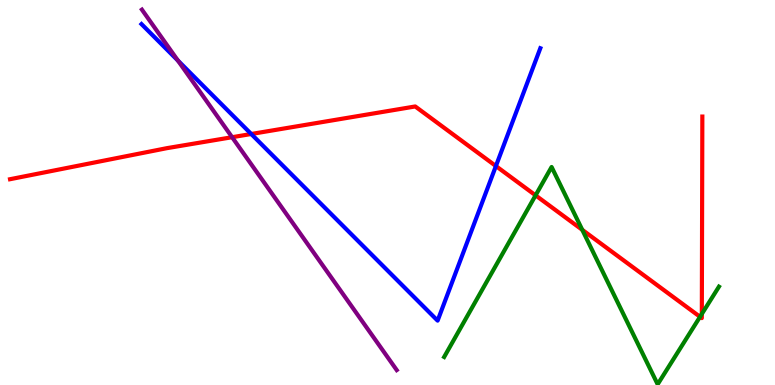[{'lines': ['blue', 'red'], 'intersections': [{'x': 3.24, 'y': 6.52}, {'x': 6.4, 'y': 5.69}]}, {'lines': ['green', 'red'], 'intersections': [{'x': 6.91, 'y': 4.93}, {'x': 7.51, 'y': 4.03}, {'x': 9.03, 'y': 1.77}, {'x': 9.06, 'y': 1.85}]}, {'lines': ['purple', 'red'], 'intersections': [{'x': 2.99, 'y': 6.44}]}, {'lines': ['blue', 'green'], 'intersections': []}, {'lines': ['blue', 'purple'], 'intersections': [{'x': 2.3, 'y': 8.43}]}, {'lines': ['green', 'purple'], 'intersections': []}]